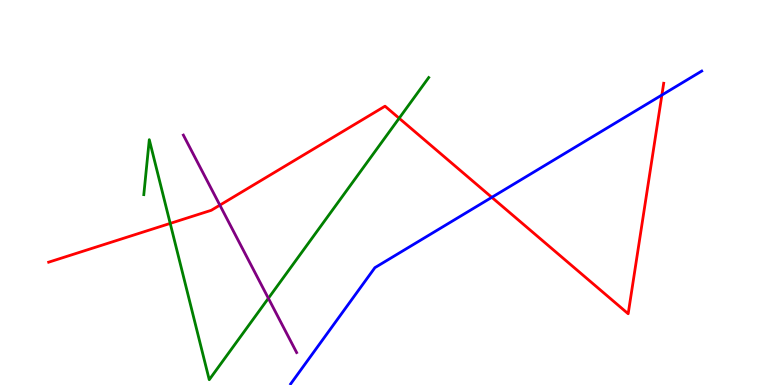[{'lines': ['blue', 'red'], 'intersections': [{'x': 6.35, 'y': 4.87}, {'x': 8.54, 'y': 7.53}]}, {'lines': ['green', 'red'], 'intersections': [{'x': 2.2, 'y': 4.2}, {'x': 5.15, 'y': 6.93}]}, {'lines': ['purple', 'red'], 'intersections': [{'x': 2.84, 'y': 4.67}]}, {'lines': ['blue', 'green'], 'intersections': []}, {'lines': ['blue', 'purple'], 'intersections': []}, {'lines': ['green', 'purple'], 'intersections': [{'x': 3.46, 'y': 2.25}]}]